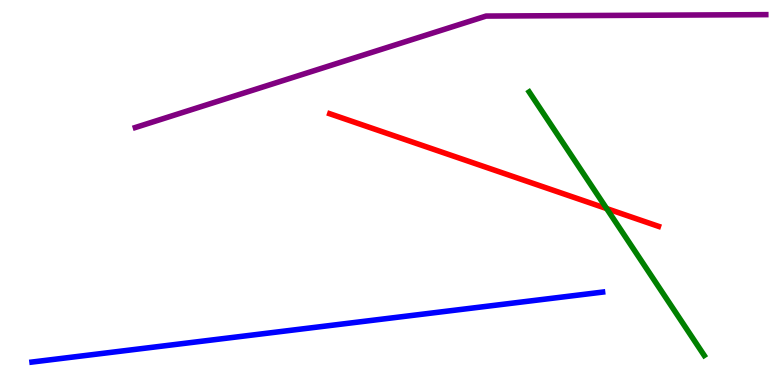[{'lines': ['blue', 'red'], 'intersections': []}, {'lines': ['green', 'red'], 'intersections': [{'x': 7.83, 'y': 4.58}]}, {'lines': ['purple', 'red'], 'intersections': []}, {'lines': ['blue', 'green'], 'intersections': []}, {'lines': ['blue', 'purple'], 'intersections': []}, {'lines': ['green', 'purple'], 'intersections': []}]